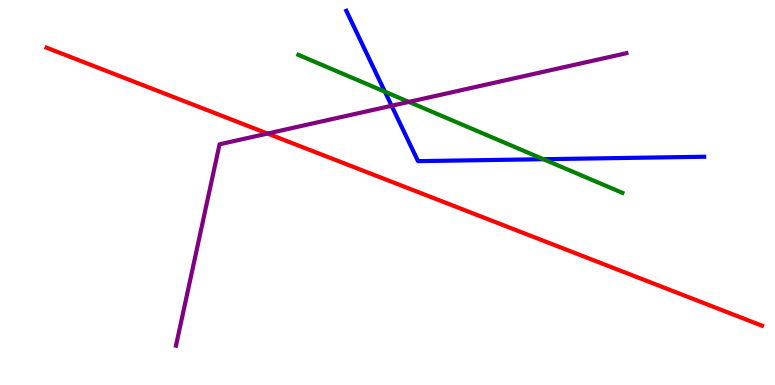[{'lines': ['blue', 'red'], 'intersections': []}, {'lines': ['green', 'red'], 'intersections': []}, {'lines': ['purple', 'red'], 'intersections': [{'x': 3.45, 'y': 6.53}]}, {'lines': ['blue', 'green'], 'intersections': [{'x': 4.97, 'y': 7.62}, {'x': 7.01, 'y': 5.86}]}, {'lines': ['blue', 'purple'], 'intersections': [{'x': 5.05, 'y': 7.25}]}, {'lines': ['green', 'purple'], 'intersections': [{'x': 5.28, 'y': 7.35}]}]